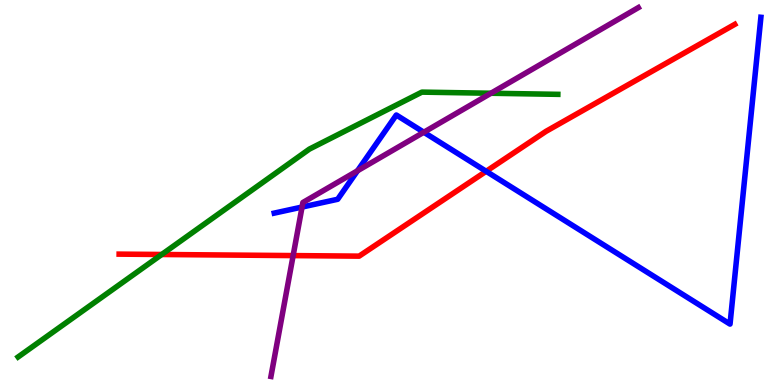[{'lines': ['blue', 'red'], 'intersections': [{'x': 6.27, 'y': 5.55}]}, {'lines': ['green', 'red'], 'intersections': [{'x': 2.09, 'y': 3.39}]}, {'lines': ['purple', 'red'], 'intersections': [{'x': 3.78, 'y': 3.36}]}, {'lines': ['blue', 'green'], 'intersections': []}, {'lines': ['blue', 'purple'], 'intersections': [{'x': 3.9, 'y': 4.62}, {'x': 4.61, 'y': 5.56}, {'x': 5.47, 'y': 6.57}]}, {'lines': ['green', 'purple'], 'intersections': [{'x': 6.33, 'y': 7.58}]}]